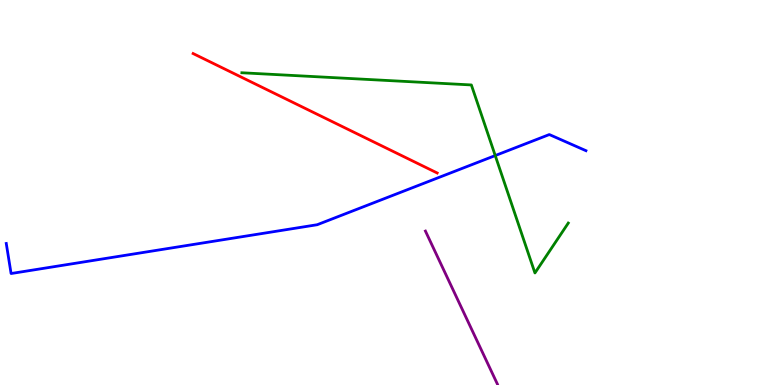[{'lines': ['blue', 'red'], 'intersections': []}, {'lines': ['green', 'red'], 'intersections': []}, {'lines': ['purple', 'red'], 'intersections': []}, {'lines': ['blue', 'green'], 'intersections': [{'x': 6.39, 'y': 5.96}]}, {'lines': ['blue', 'purple'], 'intersections': []}, {'lines': ['green', 'purple'], 'intersections': []}]